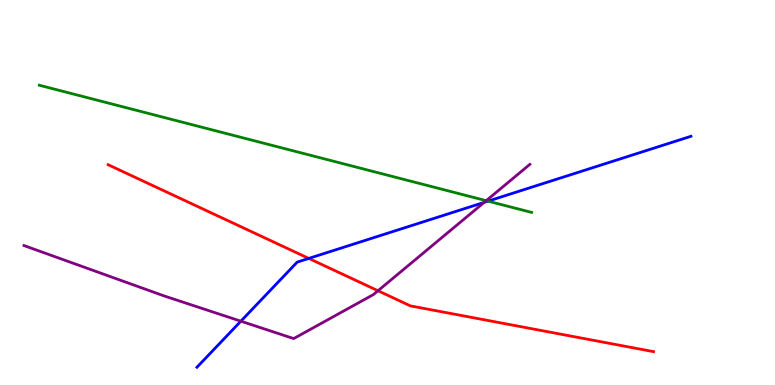[{'lines': ['blue', 'red'], 'intersections': [{'x': 3.98, 'y': 3.29}]}, {'lines': ['green', 'red'], 'intersections': []}, {'lines': ['purple', 'red'], 'intersections': [{'x': 4.88, 'y': 2.45}]}, {'lines': ['blue', 'green'], 'intersections': [{'x': 6.3, 'y': 4.78}]}, {'lines': ['blue', 'purple'], 'intersections': [{'x': 3.11, 'y': 1.66}, {'x': 6.25, 'y': 4.74}]}, {'lines': ['green', 'purple'], 'intersections': [{'x': 6.27, 'y': 4.79}]}]